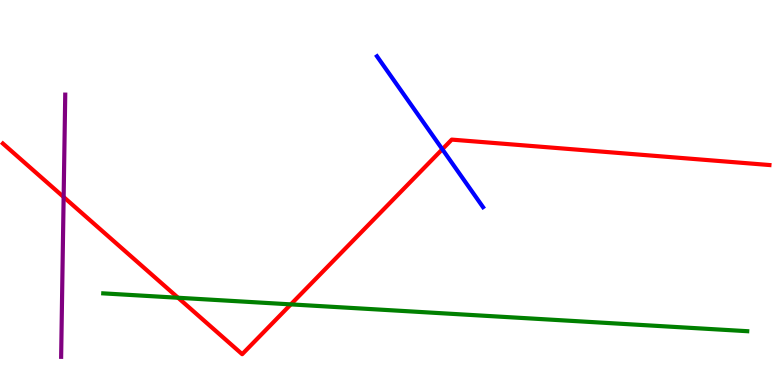[{'lines': ['blue', 'red'], 'intersections': [{'x': 5.71, 'y': 6.12}]}, {'lines': ['green', 'red'], 'intersections': [{'x': 2.3, 'y': 2.27}, {'x': 3.75, 'y': 2.09}]}, {'lines': ['purple', 'red'], 'intersections': [{'x': 0.821, 'y': 4.88}]}, {'lines': ['blue', 'green'], 'intersections': []}, {'lines': ['blue', 'purple'], 'intersections': []}, {'lines': ['green', 'purple'], 'intersections': []}]